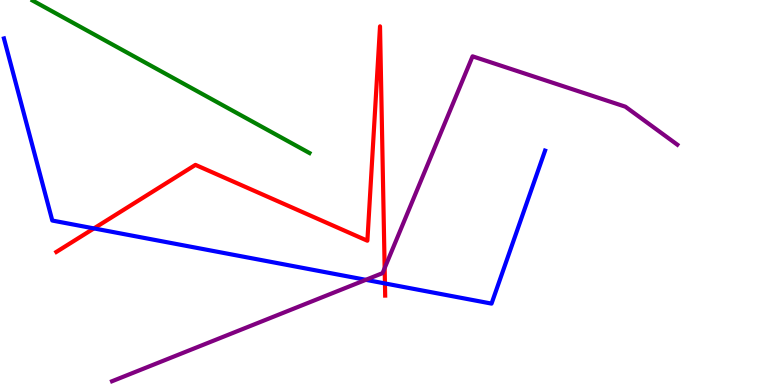[{'lines': ['blue', 'red'], 'intersections': [{'x': 1.21, 'y': 4.07}, {'x': 4.97, 'y': 2.64}]}, {'lines': ['green', 'red'], 'intersections': []}, {'lines': ['purple', 'red'], 'intersections': [{'x': 4.96, 'y': 3.04}]}, {'lines': ['blue', 'green'], 'intersections': []}, {'lines': ['blue', 'purple'], 'intersections': [{'x': 4.72, 'y': 2.73}]}, {'lines': ['green', 'purple'], 'intersections': []}]